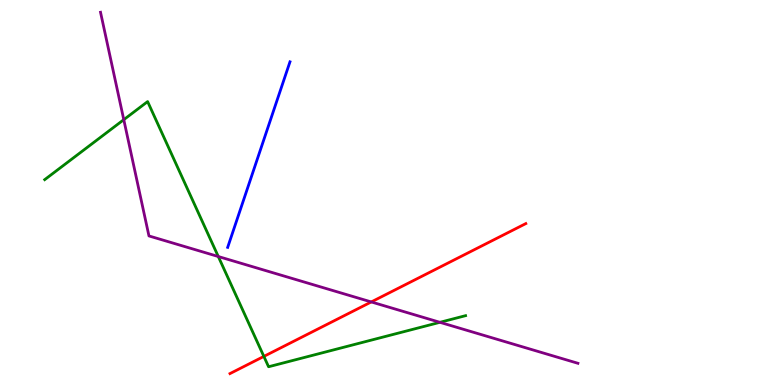[{'lines': ['blue', 'red'], 'intersections': []}, {'lines': ['green', 'red'], 'intersections': [{'x': 3.4, 'y': 0.743}]}, {'lines': ['purple', 'red'], 'intersections': [{'x': 4.79, 'y': 2.16}]}, {'lines': ['blue', 'green'], 'intersections': []}, {'lines': ['blue', 'purple'], 'intersections': []}, {'lines': ['green', 'purple'], 'intersections': [{'x': 1.6, 'y': 6.89}, {'x': 2.82, 'y': 3.34}, {'x': 5.68, 'y': 1.63}]}]